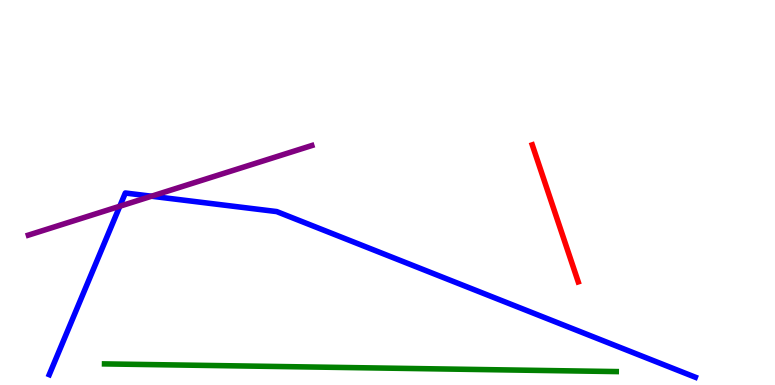[{'lines': ['blue', 'red'], 'intersections': []}, {'lines': ['green', 'red'], 'intersections': []}, {'lines': ['purple', 'red'], 'intersections': []}, {'lines': ['blue', 'green'], 'intersections': []}, {'lines': ['blue', 'purple'], 'intersections': [{'x': 1.55, 'y': 4.64}, {'x': 1.95, 'y': 4.9}]}, {'lines': ['green', 'purple'], 'intersections': []}]